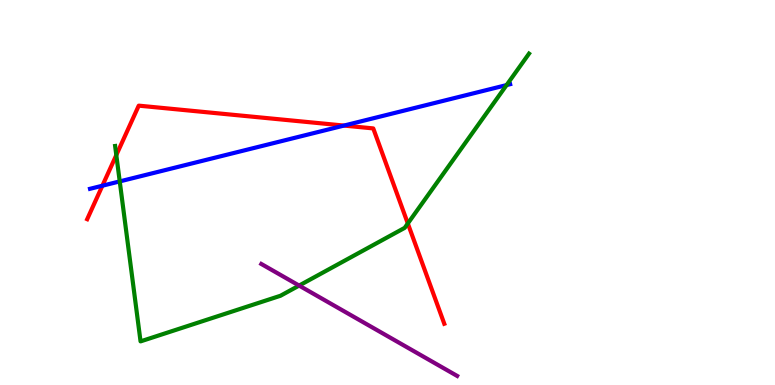[{'lines': ['blue', 'red'], 'intersections': [{'x': 1.32, 'y': 5.18}, {'x': 4.44, 'y': 6.74}]}, {'lines': ['green', 'red'], 'intersections': [{'x': 1.5, 'y': 5.97}, {'x': 5.26, 'y': 4.2}]}, {'lines': ['purple', 'red'], 'intersections': []}, {'lines': ['blue', 'green'], 'intersections': [{'x': 1.54, 'y': 5.29}, {'x': 6.54, 'y': 7.79}]}, {'lines': ['blue', 'purple'], 'intersections': []}, {'lines': ['green', 'purple'], 'intersections': [{'x': 3.86, 'y': 2.58}]}]